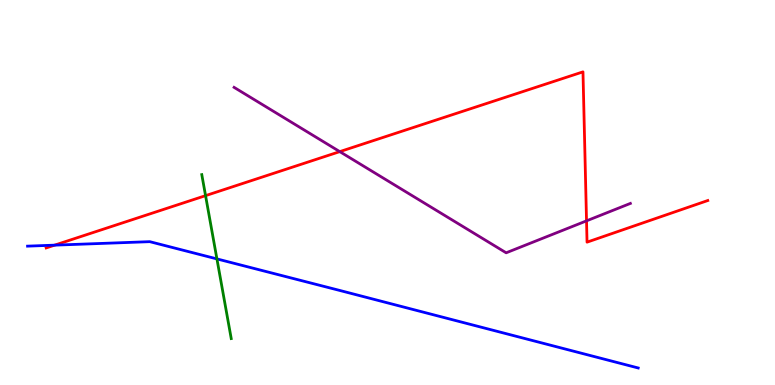[{'lines': ['blue', 'red'], 'intersections': [{'x': 0.705, 'y': 3.63}]}, {'lines': ['green', 'red'], 'intersections': [{'x': 2.65, 'y': 4.92}]}, {'lines': ['purple', 'red'], 'intersections': [{'x': 4.38, 'y': 6.06}, {'x': 7.57, 'y': 4.26}]}, {'lines': ['blue', 'green'], 'intersections': [{'x': 2.8, 'y': 3.28}]}, {'lines': ['blue', 'purple'], 'intersections': []}, {'lines': ['green', 'purple'], 'intersections': []}]